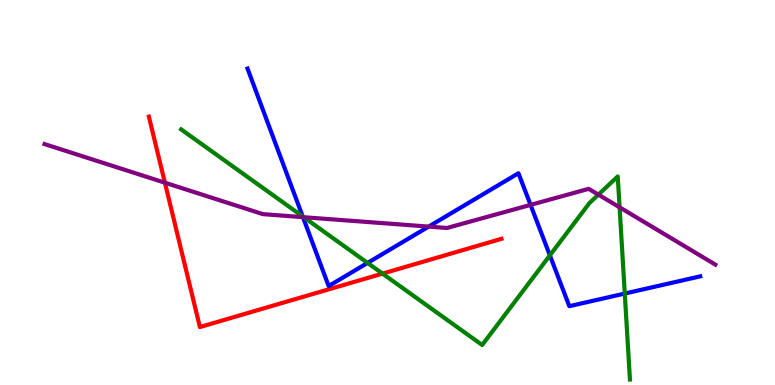[{'lines': ['blue', 'red'], 'intersections': []}, {'lines': ['green', 'red'], 'intersections': [{'x': 4.94, 'y': 2.89}]}, {'lines': ['purple', 'red'], 'intersections': [{'x': 2.13, 'y': 5.25}]}, {'lines': ['blue', 'green'], 'intersections': [{'x': 3.91, 'y': 4.38}, {'x': 4.74, 'y': 3.17}, {'x': 7.1, 'y': 3.37}, {'x': 8.06, 'y': 2.38}]}, {'lines': ['blue', 'purple'], 'intersections': [{'x': 3.91, 'y': 4.36}, {'x': 5.53, 'y': 4.11}, {'x': 6.85, 'y': 4.68}]}, {'lines': ['green', 'purple'], 'intersections': [{'x': 3.92, 'y': 4.36}, {'x': 7.72, 'y': 4.94}, {'x': 7.99, 'y': 4.62}]}]